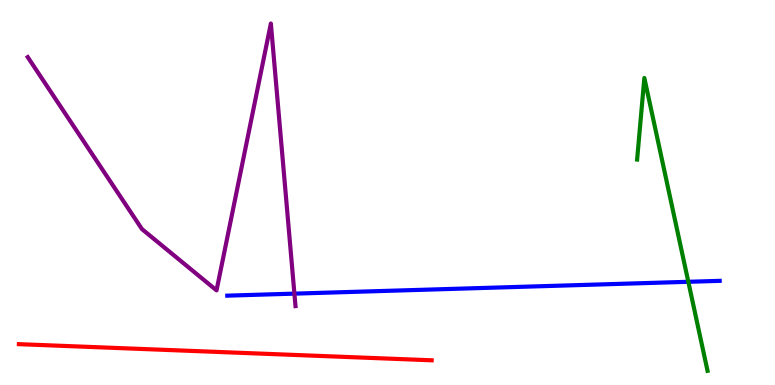[{'lines': ['blue', 'red'], 'intersections': []}, {'lines': ['green', 'red'], 'intersections': []}, {'lines': ['purple', 'red'], 'intersections': []}, {'lines': ['blue', 'green'], 'intersections': [{'x': 8.88, 'y': 2.68}]}, {'lines': ['blue', 'purple'], 'intersections': [{'x': 3.8, 'y': 2.37}]}, {'lines': ['green', 'purple'], 'intersections': []}]